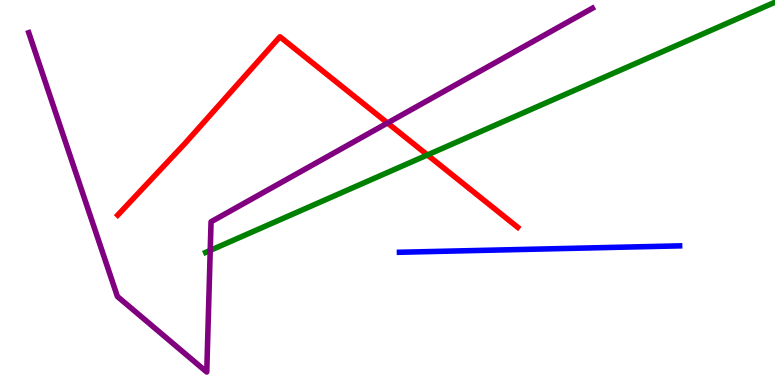[{'lines': ['blue', 'red'], 'intersections': []}, {'lines': ['green', 'red'], 'intersections': [{'x': 5.52, 'y': 5.98}]}, {'lines': ['purple', 'red'], 'intersections': [{'x': 5.0, 'y': 6.81}]}, {'lines': ['blue', 'green'], 'intersections': []}, {'lines': ['blue', 'purple'], 'intersections': []}, {'lines': ['green', 'purple'], 'intersections': [{'x': 2.71, 'y': 3.5}]}]